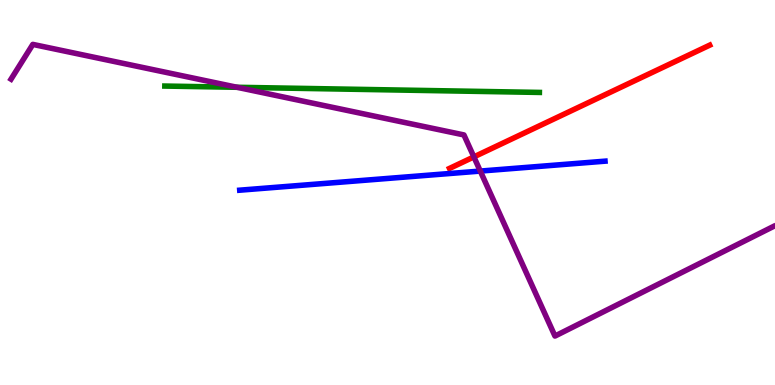[{'lines': ['blue', 'red'], 'intersections': []}, {'lines': ['green', 'red'], 'intersections': []}, {'lines': ['purple', 'red'], 'intersections': [{'x': 6.11, 'y': 5.92}]}, {'lines': ['blue', 'green'], 'intersections': []}, {'lines': ['blue', 'purple'], 'intersections': [{'x': 6.2, 'y': 5.56}]}, {'lines': ['green', 'purple'], 'intersections': [{'x': 3.06, 'y': 7.73}]}]